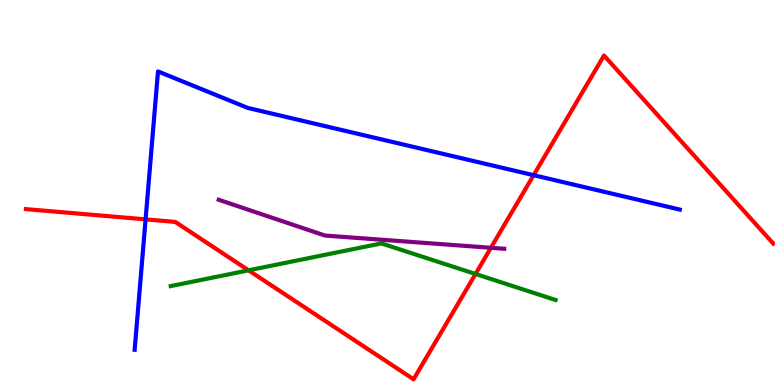[{'lines': ['blue', 'red'], 'intersections': [{'x': 1.88, 'y': 4.3}, {'x': 6.89, 'y': 5.45}]}, {'lines': ['green', 'red'], 'intersections': [{'x': 3.21, 'y': 2.98}, {'x': 6.14, 'y': 2.88}]}, {'lines': ['purple', 'red'], 'intersections': [{'x': 6.33, 'y': 3.56}]}, {'lines': ['blue', 'green'], 'intersections': []}, {'lines': ['blue', 'purple'], 'intersections': []}, {'lines': ['green', 'purple'], 'intersections': []}]